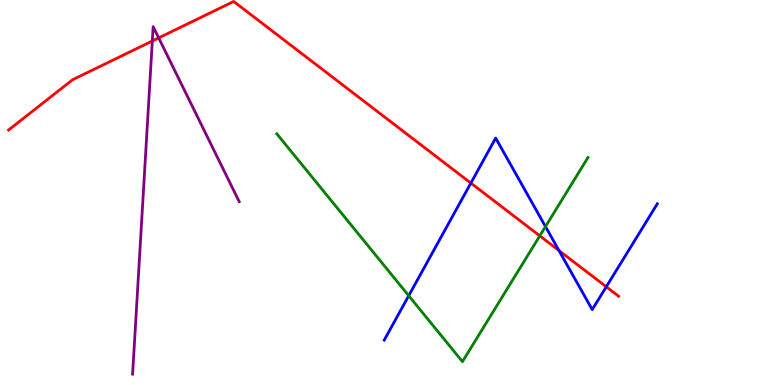[{'lines': ['blue', 'red'], 'intersections': [{'x': 6.08, 'y': 5.24}, {'x': 7.21, 'y': 3.49}, {'x': 7.82, 'y': 2.55}]}, {'lines': ['green', 'red'], 'intersections': [{'x': 6.97, 'y': 3.87}]}, {'lines': ['purple', 'red'], 'intersections': [{'x': 1.97, 'y': 8.94}, {'x': 2.05, 'y': 9.02}]}, {'lines': ['blue', 'green'], 'intersections': [{'x': 5.27, 'y': 2.32}, {'x': 7.04, 'y': 4.11}]}, {'lines': ['blue', 'purple'], 'intersections': []}, {'lines': ['green', 'purple'], 'intersections': []}]